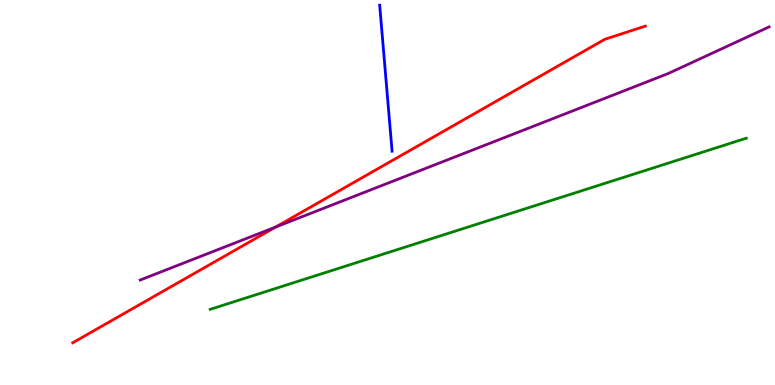[{'lines': ['blue', 'red'], 'intersections': []}, {'lines': ['green', 'red'], 'intersections': []}, {'lines': ['purple', 'red'], 'intersections': [{'x': 3.56, 'y': 4.1}]}, {'lines': ['blue', 'green'], 'intersections': []}, {'lines': ['blue', 'purple'], 'intersections': []}, {'lines': ['green', 'purple'], 'intersections': []}]